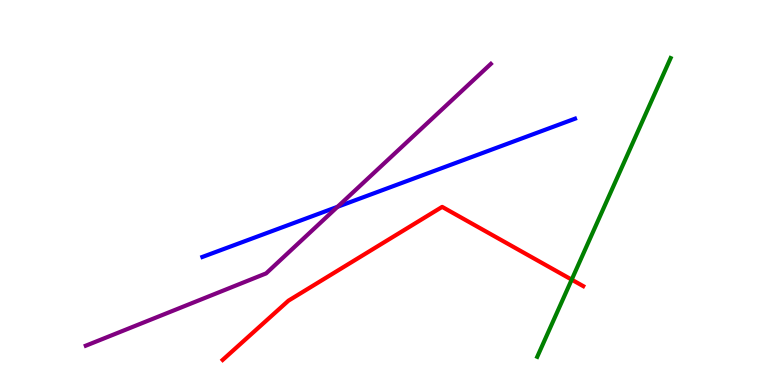[{'lines': ['blue', 'red'], 'intersections': []}, {'lines': ['green', 'red'], 'intersections': [{'x': 7.38, 'y': 2.74}]}, {'lines': ['purple', 'red'], 'intersections': []}, {'lines': ['blue', 'green'], 'intersections': []}, {'lines': ['blue', 'purple'], 'intersections': [{'x': 4.36, 'y': 4.63}]}, {'lines': ['green', 'purple'], 'intersections': []}]